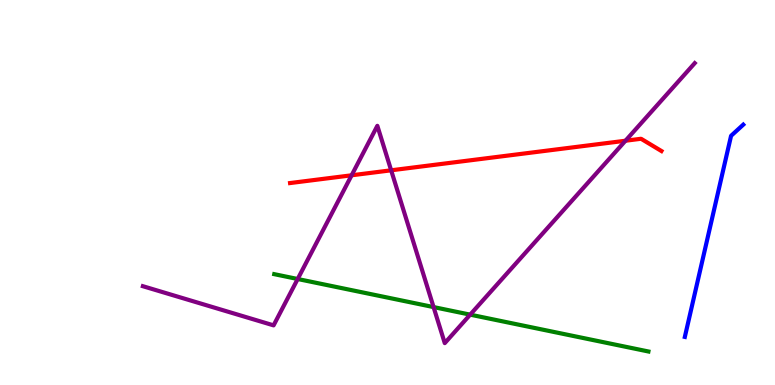[{'lines': ['blue', 'red'], 'intersections': []}, {'lines': ['green', 'red'], 'intersections': []}, {'lines': ['purple', 'red'], 'intersections': [{'x': 4.54, 'y': 5.45}, {'x': 5.05, 'y': 5.58}, {'x': 8.07, 'y': 6.34}]}, {'lines': ['blue', 'green'], 'intersections': []}, {'lines': ['blue', 'purple'], 'intersections': []}, {'lines': ['green', 'purple'], 'intersections': [{'x': 3.84, 'y': 2.75}, {'x': 5.59, 'y': 2.02}, {'x': 6.07, 'y': 1.83}]}]